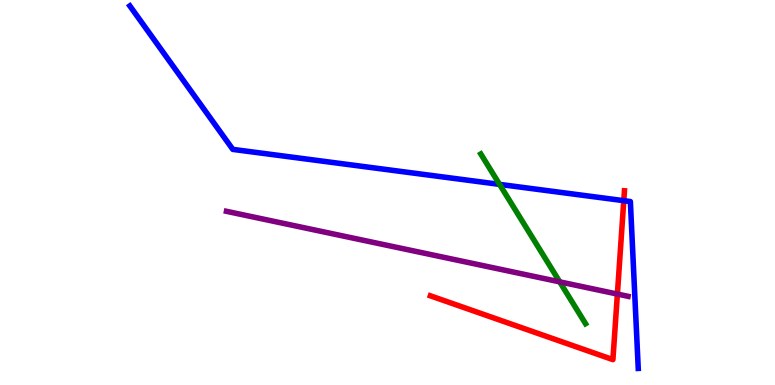[{'lines': ['blue', 'red'], 'intersections': [{'x': 8.05, 'y': 4.79}]}, {'lines': ['green', 'red'], 'intersections': []}, {'lines': ['purple', 'red'], 'intersections': [{'x': 7.97, 'y': 2.36}]}, {'lines': ['blue', 'green'], 'intersections': [{'x': 6.45, 'y': 5.21}]}, {'lines': ['blue', 'purple'], 'intersections': []}, {'lines': ['green', 'purple'], 'intersections': [{'x': 7.22, 'y': 2.68}]}]